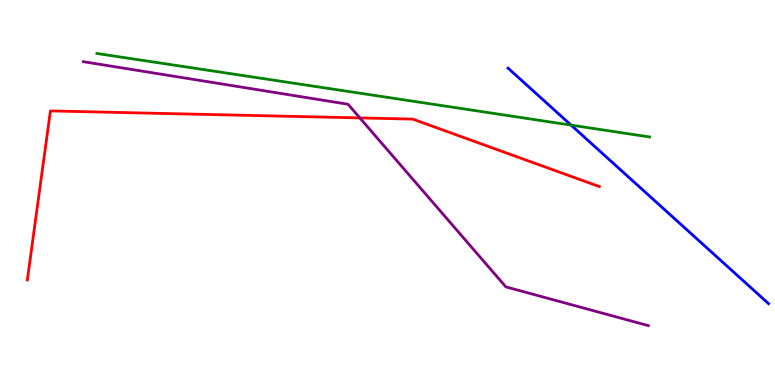[{'lines': ['blue', 'red'], 'intersections': []}, {'lines': ['green', 'red'], 'intersections': []}, {'lines': ['purple', 'red'], 'intersections': [{'x': 4.64, 'y': 6.94}]}, {'lines': ['blue', 'green'], 'intersections': [{'x': 7.37, 'y': 6.75}]}, {'lines': ['blue', 'purple'], 'intersections': []}, {'lines': ['green', 'purple'], 'intersections': []}]